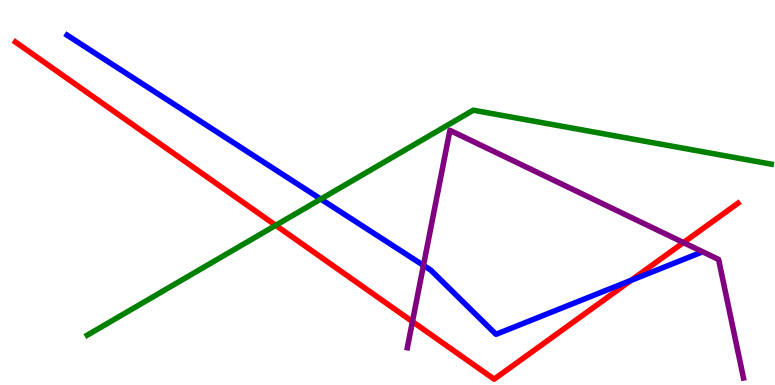[{'lines': ['blue', 'red'], 'intersections': [{'x': 8.14, 'y': 2.72}]}, {'lines': ['green', 'red'], 'intersections': [{'x': 3.56, 'y': 4.15}]}, {'lines': ['purple', 'red'], 'intersections': [{'x': 5.32, 'y': 1.65}, {'x': 8.82, 'y': 3.7}]}, {'lines': ['blue', 'green'], 'intersections': [{'x': 4.14, 'y': 4.83}]}, {'lines': ['blue', 'purple'], 'intersections': [{'x': 5.46, 'y': 3.11}]}, {'lines': ['green', 'purple'], 'intersections': []}]